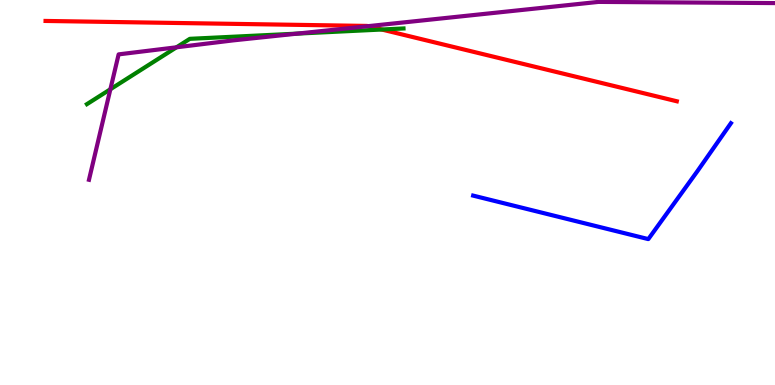[{'lines': ['blue', 'red'], 'intersections': []}, {'lines': ['green', 'red'], 'intersections': [{'x': 4.93, 'y': 9.23}]}, {'lines': ['purple', 'red'], 'intersections': [{'x': 4.75, 'y': 9.32}]}, {'lines': ['blue', 'green'], 'intersections': []}, {'lines': ['blue', 'purple'], 'intersections': []}, {'lines': ['green', 'purple'], 'intersections': [{'x': 1.42, 'y': 7.68}, {'x': 2.28, 'y': 8.77}, {'x': 3.84, 'y': 9.13}]}]